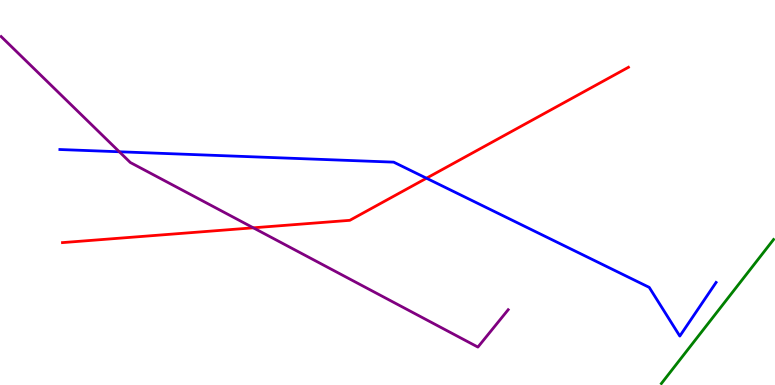[{'lines': ['blue', 'red'], 'intersections': [{'x': 5.5, 'y': 5.37}]}, {'lines': ['green', 'red'], 'intersections': []}, {'lines': ['purple', 'red'], 'intersections': [{'x': 3.27, 'y': 4.08}]}, {'lines': ['blue', 'green'], 'intersections': []}, {'lines': ['blue', 'purple'], 'intersections': [{'x': 1.54, 'y': 6.06}]}, {'lines': ['green', 'purple'], 'intersections': []}]